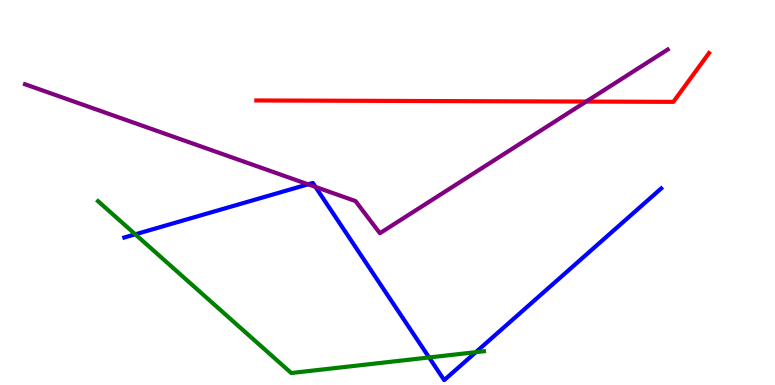[{'lines': ['blue', 'red'], 'intersections': []}, {'lines': ['green', 'red'], 'intersections': []}, {'lines': ['purple', 'red'], 'intersections': [{'x': 7.56, 'y': 7.36}]}, {'lines': ['blue', 'green'], 'intersections': [{'x': 1.75, 'y': 3.91}, {'x': 5.54, 'y': 0.716}, {'x': 6.14, 'y': 0.853}]}, {'lines': ['blue', 'purple'], 'intersections': [{'x': 3.98, 'y': 5.21}, {'x': 4.07, 'y': 5.14}]}, {'lines': ['green', 'purple'], 'intersections': []}]